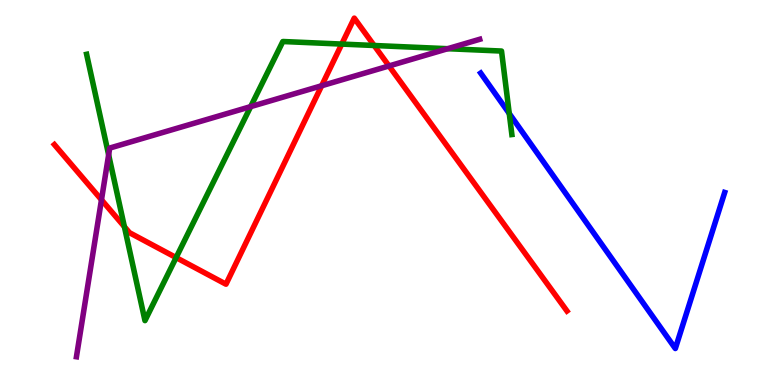[{'lines': ['blue', 'red'], 'intersections': []}, {'lines': ['green', 'red'], 'intersections': [{'x': 1.6, 'y': 4.11}, {'x': 2.27, 'y': 3.31}, {'x': 4.41, 'y': 8.86}, {'x': 4.83, 'y': 8.82}]}, {'lines': ['purple', 'red'], 'intersections': [{'x': 1.31, 'y': 4.81}, {'x': 4.15, 'y': 7.77}, {'x': 5.02, 'y': 8.29}]}, {'lines': ['blue', 'green'], 'intersections': [{'x': 6.57, 'y': 7.05}]}, {'lines': ['blue', 'purple'], 'intersections': []}, {'lines': ['green', 'purple'], 'intersections': [{'x': 1.4, 'y': 5.98}, {'x': 3.23, 'y': 7.23}, {'x': 5.78, 'y': 8.73}]}]